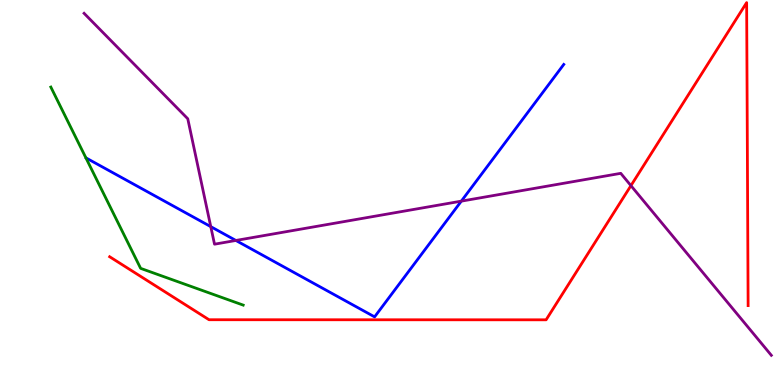[{'lines': ['blue', 'red'], 'intersections': []}, {'lines': ['green', 'red'], 'intersections': []}, {'lines': ['purple', 'red'], 'intersections': [{'x': 8.14, 'y': 5.18}]}, {'lines': ['blue', 'green'], 'intersections': []}, {'lines': ['blue', 'purple'], 'intersections': [{'x': 2.72, 'y': 4.11}, {'x': 3.04, 'y': 3.75}, {'x': 5.95, 'y': 4.78}]}, {'lines': ['green', 'purple'], 'intersections': []}]